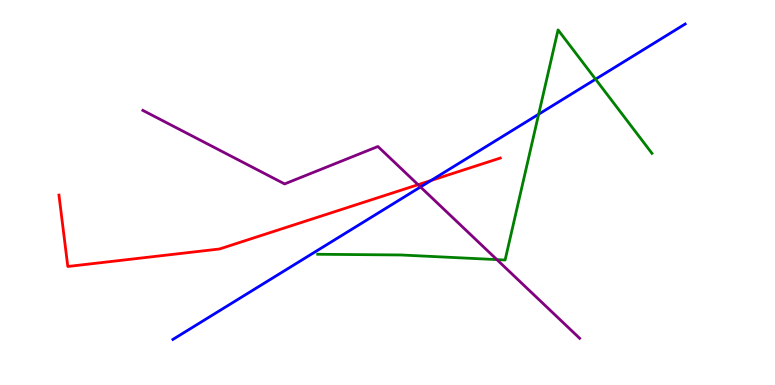[{'lines': ['blue', 'red'], 'intersections': [{'x': 5.56, 'y': 5.31}]}, {'lines': ['green', 'red'], 'intersections': []}, {'lines': ['purple', 'red'], 'intersections': [{'x': 5.39, 'y': 5.2}]}, {'lines': ['blue', 'green'], 'intersections': [{'x': 6.95, 'y': 7.03}, {'x': 7.68, 'y': 7.94}]}, {'lines': ['blue', 'purple'], 'intersections': [{'x': 5.43, 'y': 5.14}]}, {'lines': ['green', 'purple'], 'intersections': [{'x': 6.41, 'y': 3.26}]}]